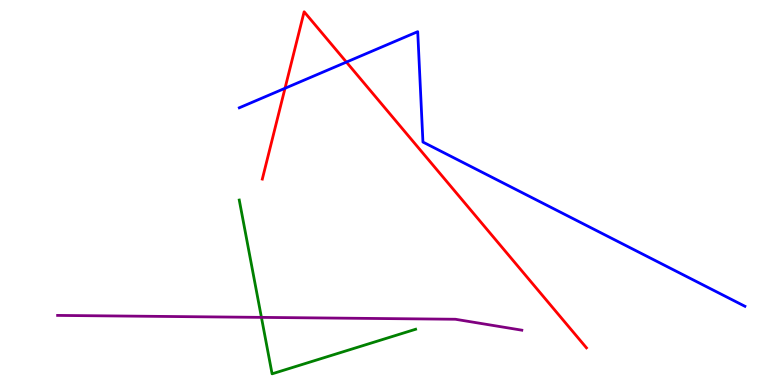[{'lines': ['blue', 'red'], 'intersections': [{'x': 3.68, 'y': 7.71}, {'x': 4.47, 'y': 8.39}]}, {'lines': ['green', 'red'], 'intersections': []}, {'lines': ['purple', 'red'], 'intersections': []}, {'lines': ['blue', 'green'], 'intersections': []}, {'lines': ['blue', 'purple'], 'intersections': []}, {'lines': ['green', 'purple'], 'intersections': [{'x': 3.37, 'y': 1.76}]}]